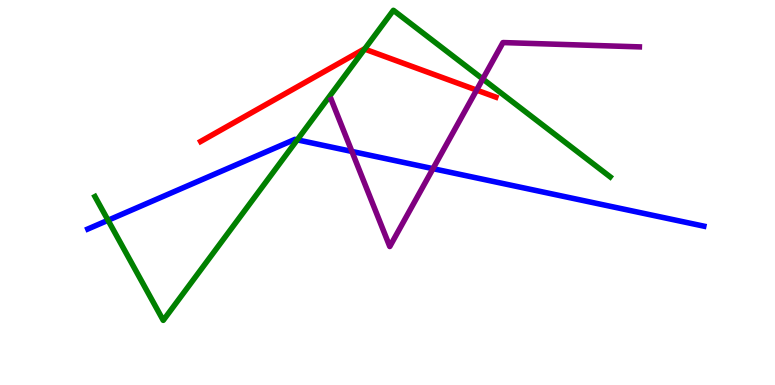[{'lines': ['blue', 'red'], 'intersections': []}, {'lines': ['green', 'red'], 'intersections': [{'x': 4.7, 'y': 8.73}]}, {'lines': ['purple', 'red'], 'intersections': [{'x': 6.15, 'y': 7.66}]}, {'lines': ['blue', 'green'], 'intersections': [{'x': 1.39, 'y': 4.28}, {'x': 3.84, 'y': 6.37}]}, {'lines': ['blue', 'purple'], 'intersections': [{'x': 4.54, 'y': 6.07}, {'x': 5.59, 'y': 5.62}]}, {'lines': ['green', 'purple'], 'intersections': [{'x': 6.23, 'y': 7.95}]}]